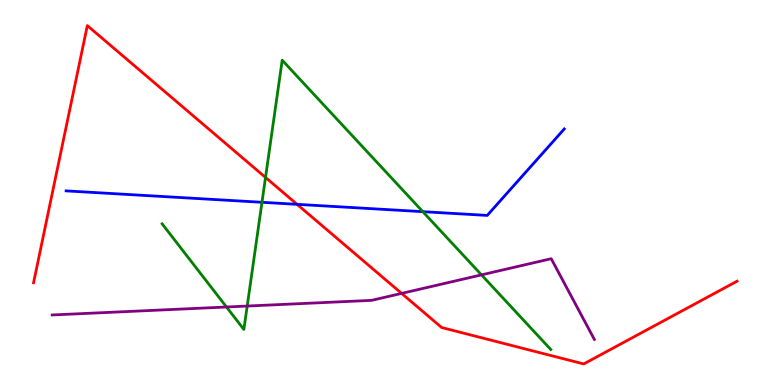[{'lines': ['blue', 'red'], 'intersections': [{'x': 3.83, 'y': 4.69}]}, {'lines': ['green', 'red'], 'intersections': [{'x': 3.43, 'y': 5.39}]}, {'lines': ['purple', 'red'], 'intersections': [{'x': 5.18, 'y': 2.38}]}, {'lines': ['blue', 'green'], 'intersections': [{'x': 3.38, 'y': 4.75}, {'x': 5.46, 'y': 4.5}]}, {'lines': ['blue', 'purple'], 'intersections': []}, {'lines': ['green', 'purple'], 'intersections': [{'x': 2.92, 'y': 2.03}, {'x': 3.19, 'y': 2.05}, {'x': 6.21, 'y': 2.86}]}]